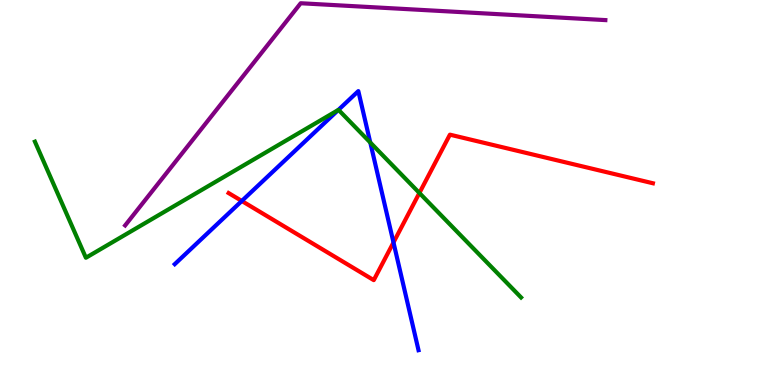[{'lines': ['blue', 'red'], 'intersections': [{'x': 3.12, 'y': 4.78}, {'x': 5.08, 'y': 3.7}]}, {'lines': ['green', 'red'], 'intersections': [{'x': 5.41, 'y': 4.99}]}, {'lines': ['purple', 'red'], 'intersections': []}, {'lines': ['blue', 'green'], 'intersections': [{'x': 4.37, 'y': 7.15}, {'x': 4.78, 'y': 6.3}]}, {'lines': ['blue', 'purple'], 'intersections': []}, {'lines': ['green', 'purple'], 'intersections': []}]